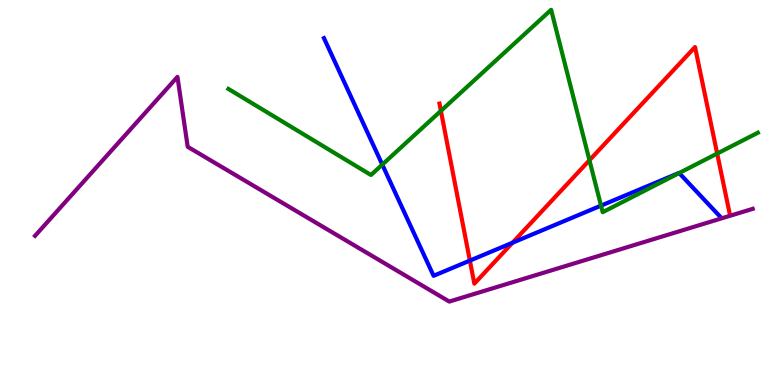[{'lines': ['blue', 'red'], 'intersections': [{'x': 6.06, 'y': 3.23}, {'x': 6.61, 'y': 3.7}]}, {'lines': ['green', 'red'], 'intersections': [{'x': 5.69, 'y': 7.12}, {'x': 7.61, 'y': 5.84}, {'x': 9.25, 'y': 6.01}]}, {'lines': ['purple', 'red'], 'intersections': []}, {'lines': ['blue', 'green'], 'intersections': [{'x': 4.93, 'y': 5.72}, {'x': 7.75, 'y': 4.66}, {'x': 8.76, 'y': 5.51}]}, {'lines': ['blue', 'purple'], 'intersections': []}, {'lines': ['green', 'purple'], 'intersections': []}]